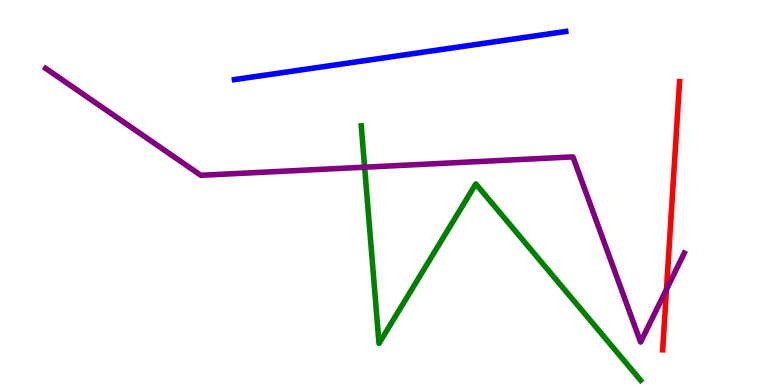[{'lines': ['blue', 'red'], 'intersections': []}, {'lines': ['green', 'red'], 'intersections': []}, {'lines': ['purple', 'red'], 'intersections': [{'x': 8.6, 'y': 2.48}]}, {'lines': ['blue', 'green'], 'intersections': []}, {'lines': ['blue', 'purple'], 'intersections': []}, {'lines': ['green', 'purple'], 'intersections': [{'x': 4.7, 'y': 5.66}]}]